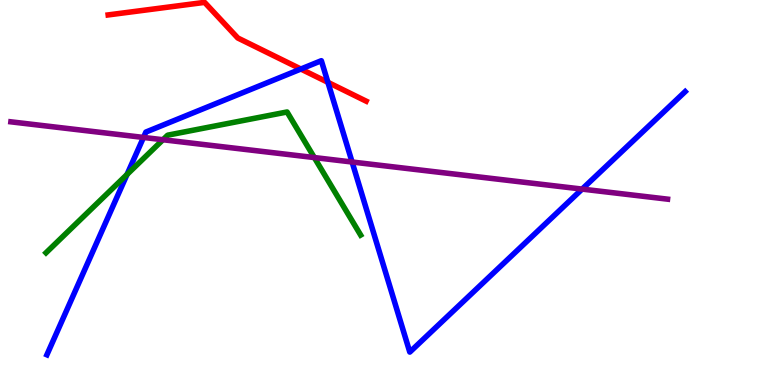[{'lines': ['blue', 'red'], 'intersections': [{'x': 3.88, 'y': 8.21}, {'x': 4.23, 'y': 7.86}]}, {'lines': ['green', 'red'], 'intersections': []}, {'lines': ['purple', 'red'], 'intersections': []}, {'lines': ['blue', 'green'], 'intersections': [{'x': 1.64, 'y': 5.47}]}, {'lines': ['blue', 'purple'], 'intersections': [{'x': 1.85, 'y': 6.43}, {'x': 4.54, 'y': 5.79}, {'x': 7.51, 'y': 5.09}]}, {'lines': ['green', 'purple'], 'intersections': [{'x': 2.1, 'y': 6.37}, {'x': 4.06, 'y': 5.91}]}]